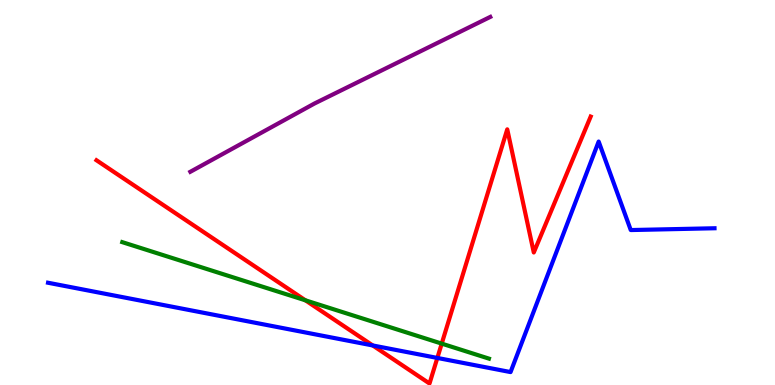[{'lines': ['blue', 'red'], 'intersections': [{'x': 4.81, 'y': 1.03}, {'x': 5.64, 'y': 0.703}]}, {'lines': ['green', 'red'], 'intersections': [{'x': 3.94, 'y': 2.2}, {'x': 5.7, 'y': 1.07}]}, {'lines': ['purple', 'red'], 'intersections': []}, {'lines': ['blue', 'green'], 'intersections': []}, {'lines': ['blue', 'purple'], 'intersections': []}, {'lines': ['green', 'purple'], 'intersections': []}]